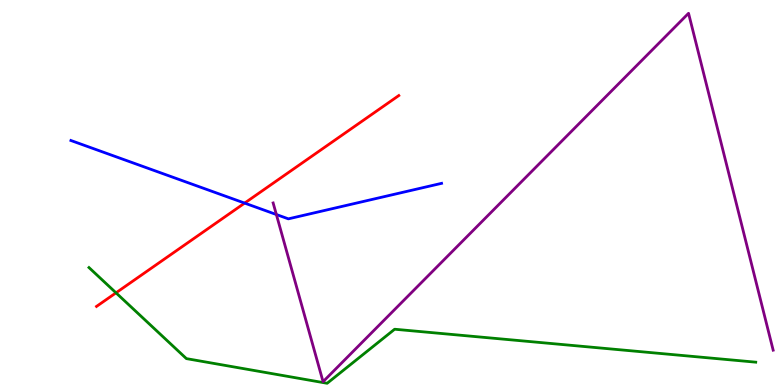[{'lines': ['blue', 'red'], 'intersections': [{'x': 3.16, 'y': 4.72}]}, {'lines': ['green', 'red'], 'intersections': [{'x': 1.5, 'y': 2.39}]}, {'lines': ['purple', 'red'], 'intersections': []}, {'lines': ['blue', 'green'], 'intersections': []}, {'lines': ['blue', 'purple'], 'intersections': [{'x': 3.57, 'y': 4.43}]}, {'lines': ['green', 'purple'], 'intersections': []}]